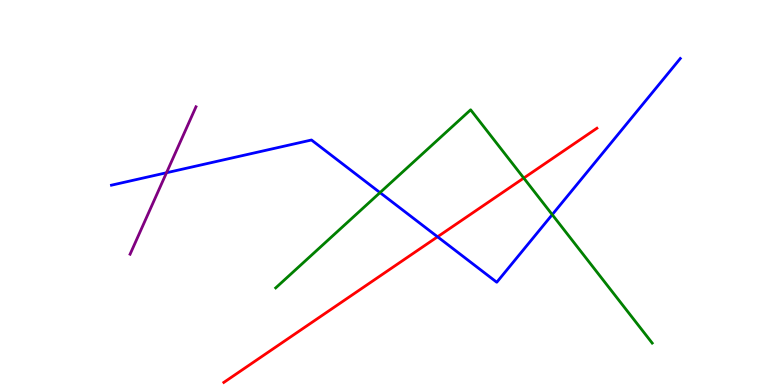[{'lines': ['blue', 'red'], 'intersections': [{'x': 5.65, 'y': 3.85}]}, {'lines': ['green', 'red'], 'intersections': [{'x': 6.76, 'y': 5.38}]}, {'lines': ['purple', 'red'], 'intersections': []}, {'lines': ['blue', 'green'], 'intersections': [{'x': 4.9, 'y': 5.0}, {'x': 7.13, 'y': 4.43}]}, {'lines': ['blue', 'purple'], 'intersections': [{'x': 2.15, 'y': 5.51}]}, {'lines': ['green', 'purple'], 'intersections': []}]